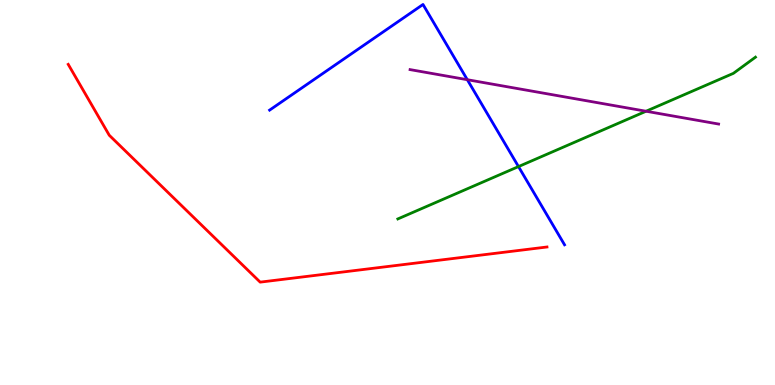[{'lines': ['blue', 'red'], 'intersections': []}, {'lines': ['green', 'red'], 'intersections': []}, {'lines': ['purple', 'red'], 'intersections': []}, {'lines': ['blue', 'green'], 'intersections': [{'x': 6.69, 'y': 5.67}]}, {'lines': ['blue', 'purple'], 'intersections': [{'x': 6.03, 'y': 7.93}]}, {'lines': ['green', 'purple'], 'intersections': [{'x': 8.34, 'y': 7.11}]}]